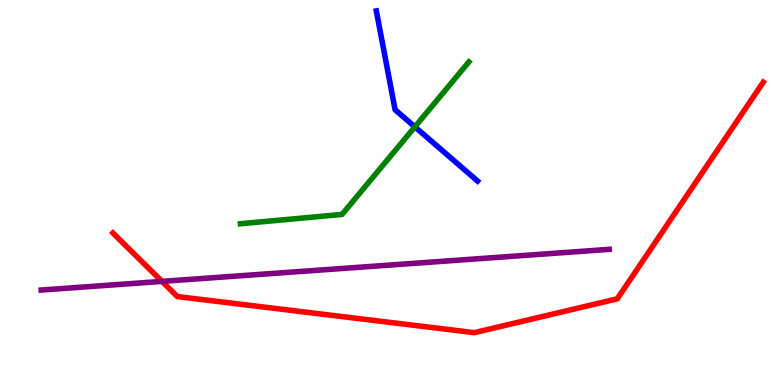[{'lines': ['blue', 'red'], 'intersections': []}, {'lines': ['green', 'red'], 'intersections': []}, {'lines': ['purple', 'red'], 'intersections': [{'x': 2.09, 'y': 2.69}]}, {'lines': ['blue', 'green'], 'intersections': [{'x': 5.35, 'y': 6.71}]}, {'lines': ['blue', 'purple'], 'intersections': []}, {'lines': ['green', 'purple'], 'intersections': []}]